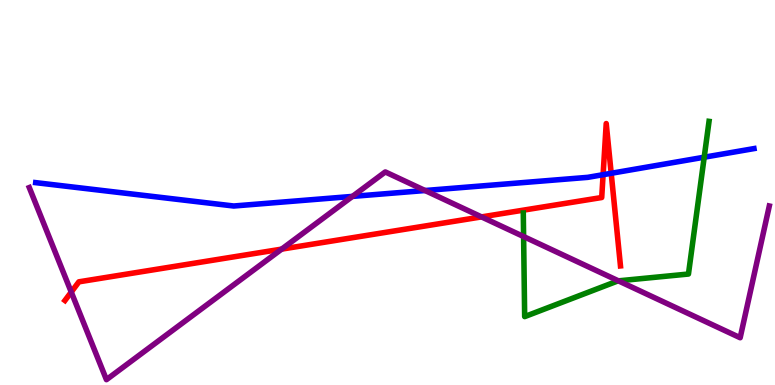[{'lines': ['blue', 'red'], 'intersections': [{'x': 7.78, 'y': 5.46}, {'x': 7.89, 'y': 5.5}]}, {'lines': ['green', 'red'], 'intersections': []}, {'lines': ['purple', 'red'], 'intersections': [{'x': 0.919, 'y': 2.41}, {'x': 3.63, 'y': 3.53}, {'x': 6.21, 'y': 4.37}]}, {'lines': ['blue', 'green'], 'intersections': [{'x': 9.09, 'y': 5.92}]}, {'lines': ['blue', 'purple'], 'intersections': [{'x': 4.55, 'y': 4.9}, {'x': 5.48, 'y': 5.05}]}, {'lines': ['green', 'purple'], 'intersections': [{'x': 6.76, 'y': 3.86}, {'x': 7.98, 'y': 2.71}]}]